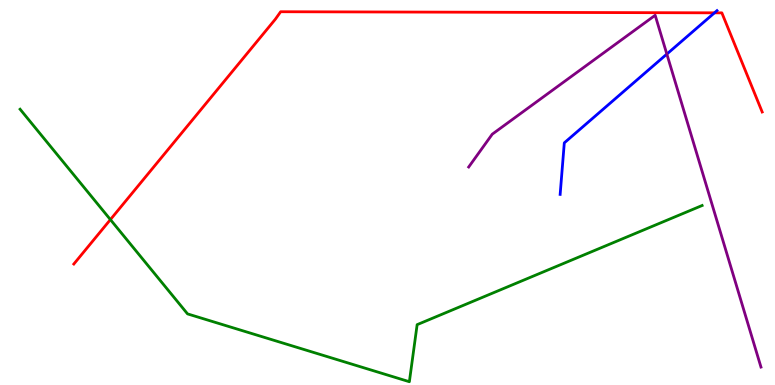[{'lines': ['blue', 'red'], 'intersections': [{'x': 9.22, 'y': 9.67}]}, {'lines': ['green', 'red'], 'intersections': [{'x': 1.42, 'y': 4.3}]}, {'lines': ['purple', 'red'], 'intersections': []}, {'lines': ['blue', 'green'], 'intersections': []}, {'lines': ['blue', 'purple'], 'intersections': [{'x': 8.6, 'y': 8.6}]}, {'lines': ['green', 'purple'], 'intersections': []}]